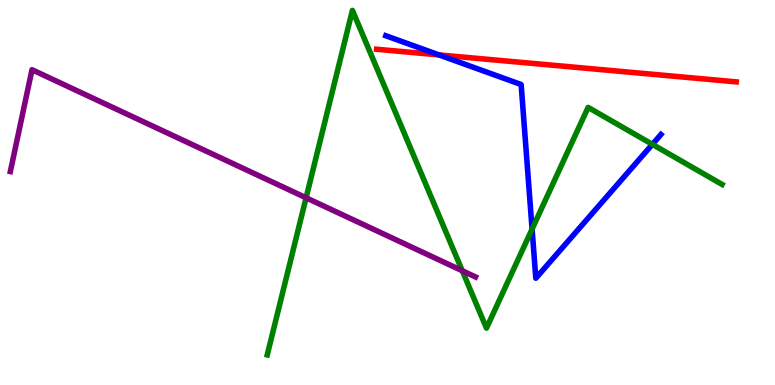[{'lines': ['blue', 'red'], 'intersections': [{'x': 5.66, 'y': 8.57}]}, {'lines': ['green', 'red'], 'intersections': []}, {'lines': ['purple', 'red'], 'intersections': []}, {'lines': ['blue', 'green'], 'intersections': [{'x': 6.87, 'y': 4.05}, {'x': 8.42, 'y': 6.25}]}, {'lines': ['blue', 'purple'], 'intersections': []}, {'lines': ['green', 'purple'], 'intersections': [{'x': 3.95, 'y': 4.86}, {'x': 5.96, 'y': 2.97}]}]